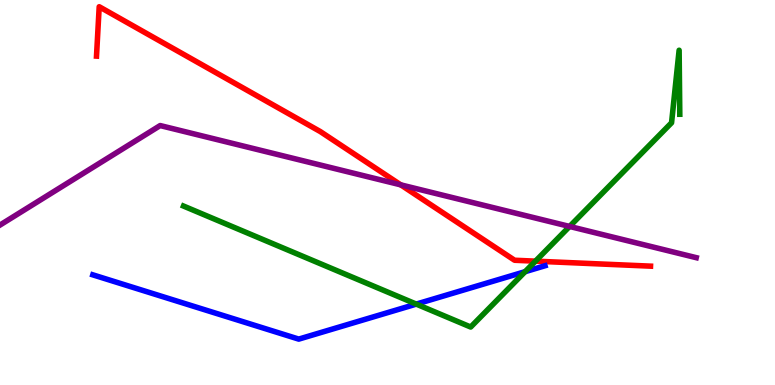[{'lines': ['blue', 'red'], 'intersections': []}, {'lines': ['green', 'red'], 'intersections': [{'x': 6.91, 'y': 3.22}]}, {'lines': ['purple', 'red'], 'intersections': [{'x': 5.17, 'y': 5.2}]}, {'lines': ['blue', 'green'], 'intersections': [{'x': 5.37, 'y': 2.1}, {'x': 6.78, 'y': 2.94}]}, {'lines': ['blue', 'purple'], 'intersections': []}, {'lines': ['green', 'purple'], 'intersections': [{'x': 7.35, 'y': 4.12}]}]